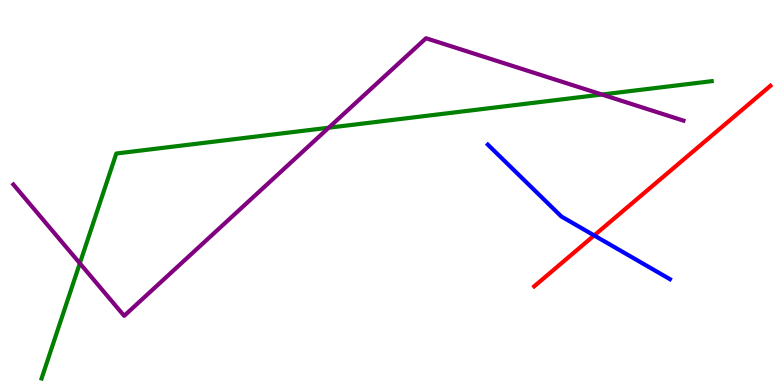[{'lines': ['blue', 'red'], 'intersections': [{'x': 7.67, 'y': 3.88}]}, {'lines': ['green', 'red'], 'intersections': []}, {'lines': ['purple', 'red'], 'intersections': []}, {'lines': ['blue', 'green'], 'intersections': []}, {'lines': ['blue', 'purple'], 'intersections': []}, {'lines': ['green', 'purple'], 'intersections': [{'x': 1.03, 'y': 3.16}, {'x': 4.24, 'y': 6.68}, {'x': 7.77, 'y': 7.54}]}]